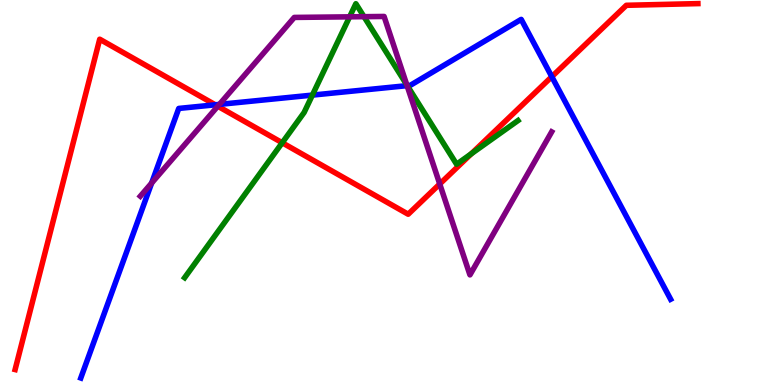[{'lines': ['blue', 'red'], 'intersections': [{'x': 2.78, 'y': 7.28}, {'x': 7.12, 'y': 8.01}]}, {'lines': ['green', 'red'], 'intersections': [{'x': 3.64, 'y': 6.29}, {'x': 6.08, 'y': 6.01}]}, {'lines': ['purple', 'red'], 'intersections': [{'x': 2.81, 'y': 7.24}, {'x': 5.67, 'y': 5.22}]}, {'lines': ['blue', 'green'], 'intersections': [{'x': 4.03, 'y': 7.53}, {'x': 5.26, 'y': 7.78}]}, {'lines': ['blue', 'purple'], 'intersections': [{'x': 1.96, 'y': 5.25}, {'x': 2.83, 'y': 7.29}, {'x': 5.25, 'y': 7.78}]}, {'lines': ['green', 'purple'], 'intersections': [{'x': 4.51, 'y': 9.56}, {'x': 4.7, 'y': 9.57}, {'x': 5.25, 'y': 7.79}]}]